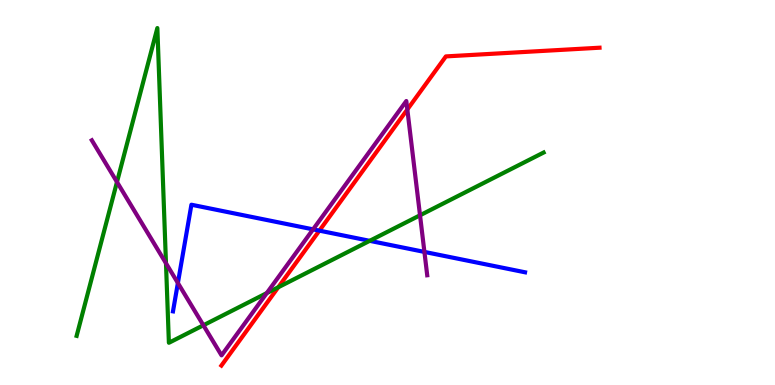[{'lines': ['blue', 'red'], 'intersections': [{'x': 4.12, 'y': 4.01}]}, {'lines': ['green', 'red'], 'intersections': [{'x': 3.59, 'y': 2.54}]}, {'lines': ['purple', 'red'], 'intersections': [{'x': 5.26, 'y': 7.16}]}, {'lines': ['blue', 'green'], 'intersections': [{'x': 4.77, 'y': 3.74}]}, {'lines': ['blue', 'purple'], 'intersections': [{'x': 2.3, 'y': 2.65}, {'x': 4.04, 'y': 4.04}, {'x': 5.48, 'y': 3.46}]}, {'lines': ['green', 'purple'], 'intersections': [{'x': 1.51, 'y': 5.27}, {'x': 2.14, 'y': 3.16}, {'x': 2.62, 'y': 1.55}, {'x': 3.44, 'y': 2.39}, {'x': 5.42, 'y': 4.41}]}]